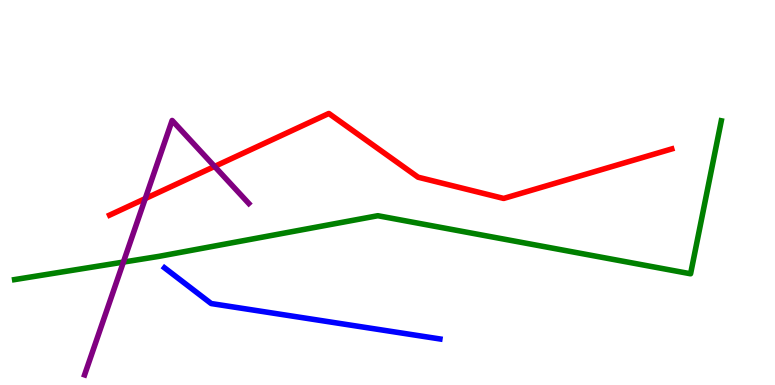[{'lines': ['blue', 'red'], 'intersections': []}, {'lines': ['green', 'red'], 'intersections': []}, {'lines': ['purple', 'red'], 'intersections': [{'x': 1.87, 'y': 4.84}, {'x': 2.77, 'y': 5.68}]}, {'lines': ['blue', 'green'], 'intersections': []}, {'lines': ['blue', 'purple'], 'intersections': []}, {'lines': ['green', 'purple'], 'intersections': [{'x': 1.59, 'y': 3.19}]}]